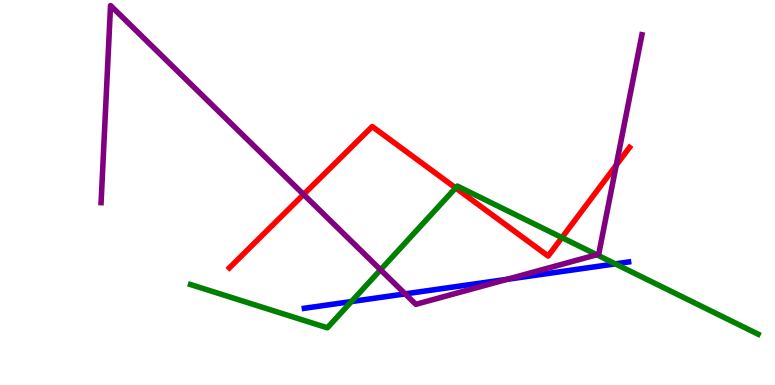[{'lines': ['blue', 'red'], 'intersections': []}, {'lines': ['green', 'red'], 'intersections': [{'x': 5.88, 'y': 5.12}, {'x': 7.25, 'y': 3.83}]}, {'lines': ['purple', 'red'], 'intersections': [{'x': 3.92, 'y': 4.95}, {'x': 7.95, 'y': 5.71}]}, {'lines': ['blue', 'green'], 'intersections': [{'x': 4.53, 'y': 2.17}, {'x': 7.94, 'y': 3.15}]}, {'lines': ['blue', 'purple'], 'intersections': [{'x': 5.23, 'y': 2.37}, {'x': 6.54, 'y': 2.75}]}, {'lines': ['green', 'purple'], 'intersections': [{'x': 4.91, 'y': 2.99}, {'x': 7.7, 'y': 3.38}]}]